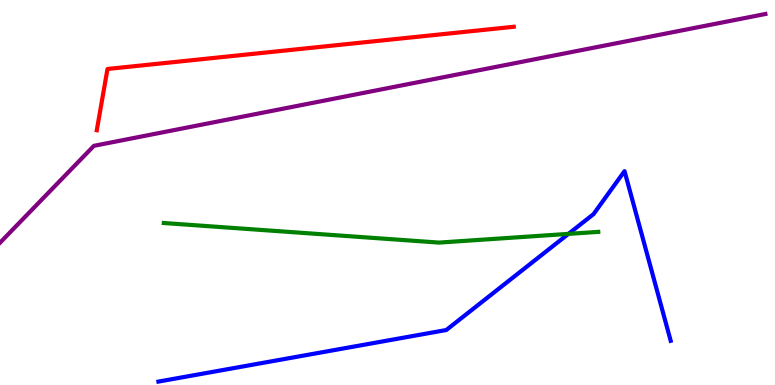[{'lines': ['blue', 'red'], 'intersections': []}, {'lines': ['green', 'red'], 'intersections': []}, {'lines': ['purple', 'red'], 'intersections': []}, {'lines': ['blue', 'green'], 'intersections': [{'x': 7.33, 'y': 3.93}]}, {'lines': ['blue', 'purple'], 'intersections': []}, {'lines': ['green', 'purple'], 'intersections': []}]